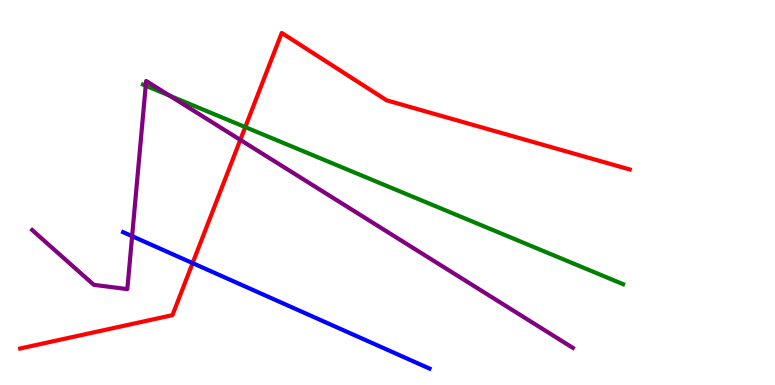[{'lines': ['blue', 'red'], 'intersections': [{'x': 2.49, 'y': 3.17}]}, {'lines': ['green', 'red'], 'intersections': [{'x': 3.16, 'y': 6.7}]}, {'lines': ['purple', 'red'], 'intersections': [{'x': 3.1, 'y': 6.37}]}, {'lines': ['blue', 'green'], 'intersections': []}, {'lines': ['blue', 'purple'], 'intersections': [{'x': 1.7, 'y': 3.87}]}, {'lines': ['green', 'purple'], 'intersections': [{'x': 1.88, 'y': 7.77}, {'x': 2.19, 'y': 7.52}]}]